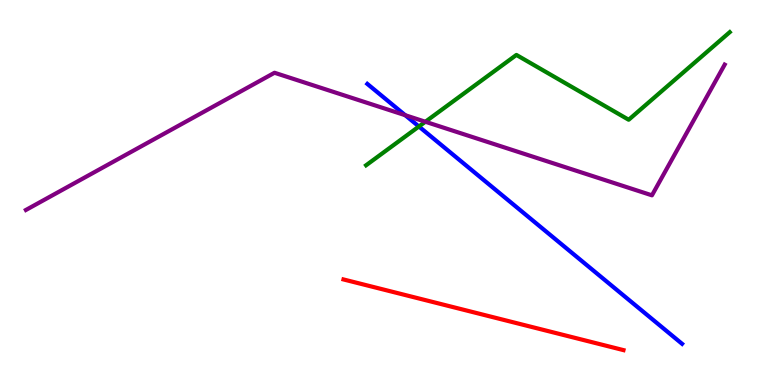[{'lines': ['blue', 'red'], 'intersections': []}, {'lines': ['green', 'red'], 'intersections': []}, {'lines': ['purple', 'red'], 'intersections': []}, {'lines': ['blue', 'green'], 'intersections': [{'x': 5.41, 'y': 6.71}]}, {'lines': ['blue', 'purple'], 'intersections': [{'x': 5.23, 'y': 7.01}]}, {'lines': ['green', 'purple'], 'intersections': [{'x': 5.49, 'y': 6.84}]}]